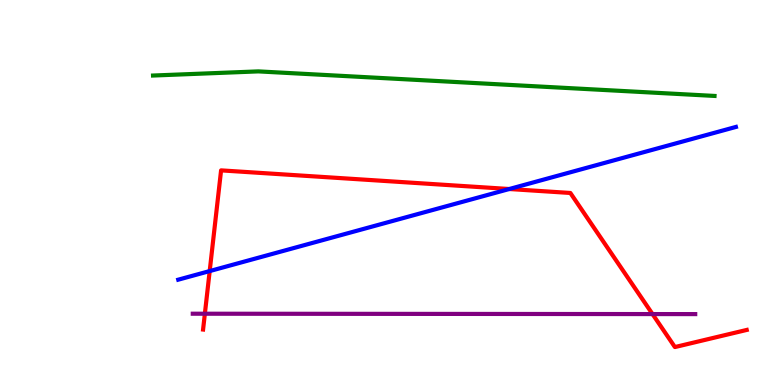[{'lines': ['blue', 'red'], 'intersections': [{'x': 2.71, 'y': 2.96}, {'x': 6.57, 'y': 5.09}]}, {'lines': ['green', 'red'], 'intersections': []}, {'lines': ['purple', 'red'], 'intersections': [{'x': 2.64, 'y': 1.85}, {'x': 8.42, 'y': 1.84}]}, {'lines': ['blue', 'green'], 'intersections': []}, {'lines': ['blue', 'purple'], 'intersections': []}, {'lines': ['green', 'purple'], 'intersections': []}]